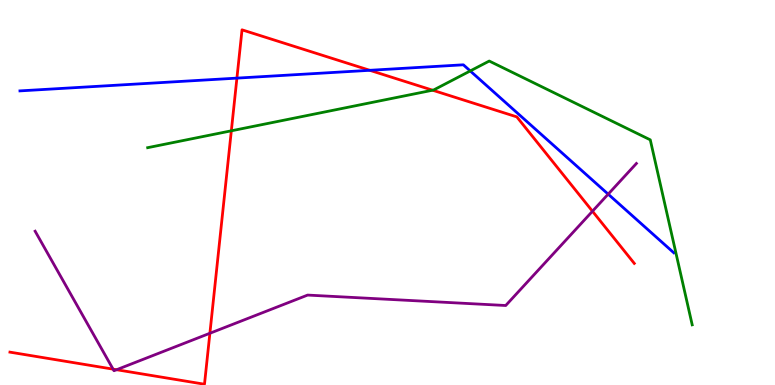[{'lines': ['blue', 'red'], 'intersections': [{'x': 3.06, 'y': 7.97}, {'x': 4.77, 'y': 8.17}]}, {'lines': ['green', 'red'], 'intersections': [{'x': 2.98, 'y': 6.6}, {'x': 5.58, 'y': 7.66}]}, {'lines': ['purple', 'red'], 'intersections': [{'x': 1.46, 'y': 0.412}, {'x': 1.5, 'y': 0.397}, {'x': 2.71, 'y': 1.34}, {'x': 7.64, 'y': 4.51}]}, {'lines': ['blue', 'green'], 'intersections': [{'x': 6.07, 'y': 8.16}]}, {'lines': ['blue', 'purple'], 'intersections': [{'x': 7.85, 'y': 4.96}]}, {'lines': ['green', 'purple'], 'intersections': []}]